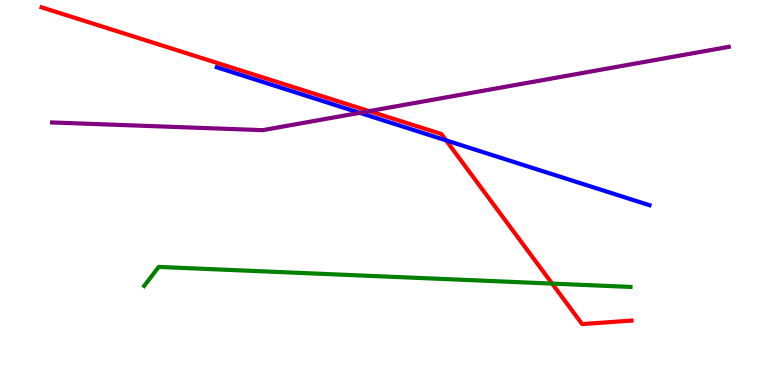[{'lines': ['blue', 'red'], 'intersections': [{'x': 5.76, 'y': 6.35}]}, {'lines': ['green', 'red'], 'intersections': [{'x': 7.12, 'y': 2.63}]}, {'lines': ['purple', 'red'], 'intersections': [{'x': 4.76, 'y': 7.11}]}, {'lines': ['blue', 'green'], 'intersections': []}, {'lines': ['blue', 'purple'], 'intersections': [{'x': 4.64, 'y': 7.07}]}, {'lines': ['green', 'purple'], 'intersections': []}]